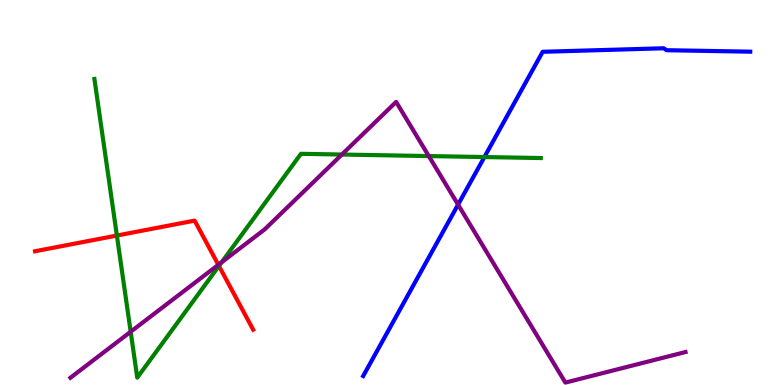[{'lines': ['blue', 'red'], 'intersections': []}, {'lines': ['green', 'red'], 'intersections': [{'x': 1.51, 'y': 3.88}, {'x': 2.83, 'y': 3.09}]}, {'lines': ['purple', 'red'], 'intersections': [{'x': 2.82, 'y': 3.12}]}, {'lines': ['blue', 'green'], 'intersections': [{'x': 6.25, 'y': 5.92}]}, {'lines': ['blue', 'purple'], 'intersections': [{'x': 5.91, 'y': 4.69}]}, {'lines': ['green', 'purple'], 'intersections': [{'x': 1.69, 'y': 1.38}, {'x': 2.86, 'y': 3.19}, {'x': 4.41, 'y': 5.99}, {'x': 5.53, 'y': 5.95}]}]